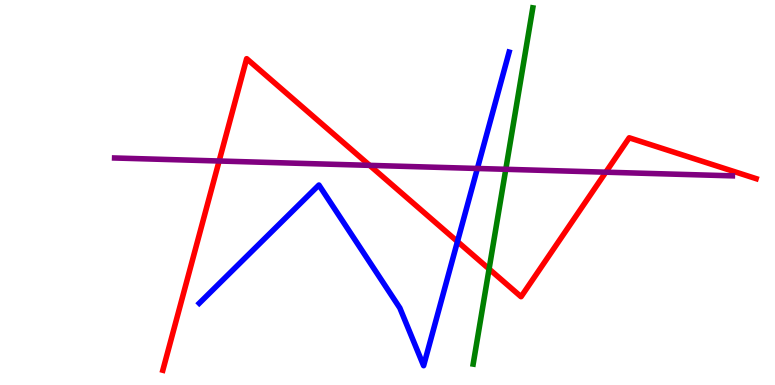[{'lines': ['blue', 'red'], 'intersections': [{'x': 5.9, 'y': 3.73}]}, {'lines': ['green', 'red'], 'intersections': [{'x': 6.31, 'y': 3.01}]}, {'lines': ['purple', 'red'], 'intersections': [{'x': 2.83, 'y': 5.82}, {'x': 4.77, 'y': 5.7}, {'x': 7.82, 'y': 5.53}]}, {'lines': ['blue', 'green'], 'intersections': []}, {'lines': ['blue', 'purple'], 'intersections': [{'x': 6.16, 'y': 5.62}]}, {'lines': ['green', 'purple'], 'intersections': [{'x': 6.53, 'y': 5.6}]}]